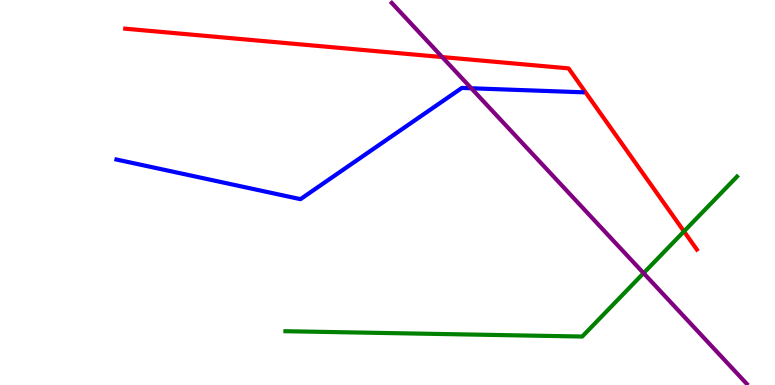[{'lines': ['blue', 'red'], 'intersections': []}, {'lines': ['green', 'red'], 'intersections': [{'x': 8.83, 'y': 3.99}]}, {'lines': ['purple', 'red'], 'intersections': [{'x': 5.71, 'y': 8.52}]}, {'lines': ['blue', 'green'], 'intersections': []}, {'lines': ['blue', 'purple'], 'intersections': [{'x': 6.08, 'y': 7.71}]}, {'lines': ['green', 'purple'], 'intersections': [{'x': 8.3, 'y': 2.91}]}]